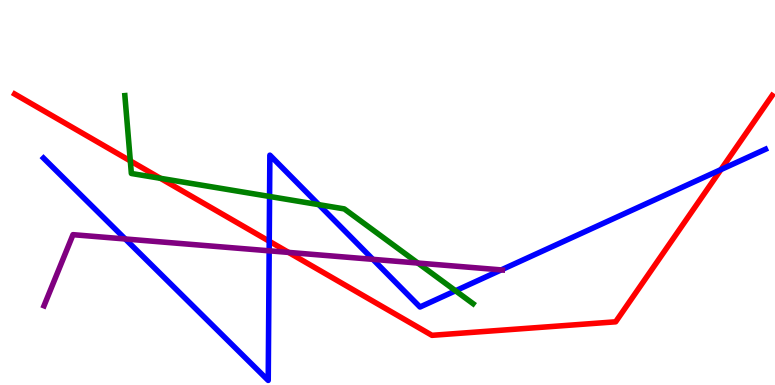[{'lines': ['blue', 'red'], 'intersections': [{'x': 3.47, 'y': 3.73}, {'x': 9.3, 'y': 5.6}]}, {'lines': ['green', 'red'], 'intersections': [{'x': 1.68, 'y': 5.82}, {'x': 2.07, 'y': 5.37}]}, {'lines': ['purple', 'red'], 'intersections': [{'x': 3.72, 'y': 3.44}]}, {'lines': ['blue', 'green'], 'intersections': [{'x': 3.48, 'y': 4.9}, {'x': 4.11, 'y': 4.68}, {'x': 5.88, 'y': 2.45}]}, {'lines': ['blue', 'purple'], 'intersections': [{'x': 1.62, 'y': 3.79}, {'x': 3.47, 'y': 3.49}, {'x': 4.81, 'y': 3.26}, {'x': 6.47, 'y': 2.99}]}, {'lines': ['green', 'purple'], 'intersections': [{'x': 5.39, 'y': 3.17}]}]